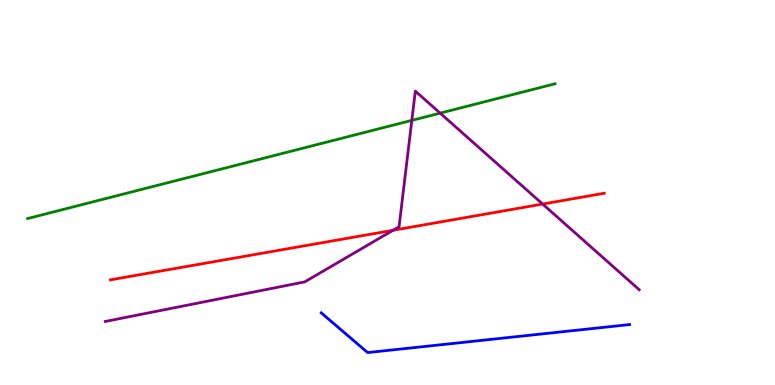[{'lines': ['blue', 'red'], 'intersections': []}, {'lines': ['green', 'red'], 'intersections': []}, {'lines': ['purple', 'red'], 'intersections': [{'x': 5.07, 'y': 4.02}, {'x': 7.0, 'y': 4.7}]}, {'lines': ['blue', 'green'], 'intersections': []}, {'lines': ['blue', 'purple'], 'intersections': []}, {'lines': ['green', 'purple'], 'intersections': [{'x': 5.31, 'y': 6.87}, {'x': 5.68, 'y': 7.06}]}]